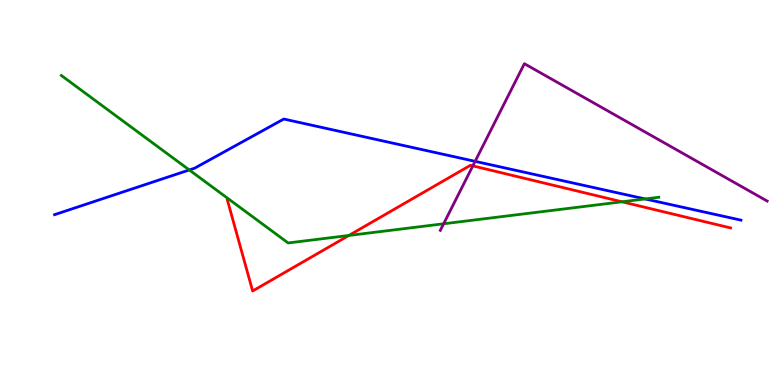[{'lines': ['blue', 'red'], 'intersections': []}, {'lines': ['green', 'red'], 'intersections': [{'x': 4.5, 'y': 3.88}, {'x': 8.03, 'y': 4.76}]}, {'lines': ['purple', 'red'], 'intersections': [{'x': 6.1, 'y': 5.69}]}, {'lines': ['blue', 'green'], 'intersections': [{'x': 2.44, 'y': 5.59}, {'x': 8.32, 'y': 4.83}]}, {'lines': ['blue', 'purple'], 'intersections': [{'x': 6.13, 'y': 5.81}]}, {'lines': ['green', 'purple'], 'intersections': [{'x': 5.72, 'y': 4.19}]}]